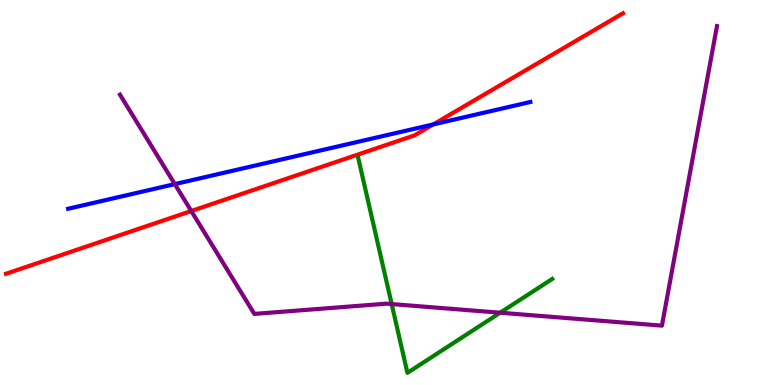[{'lines': ['blue', 'red'], 'intersections': [{'x': 5.59, 'y': 6.77}]}, {'lines': ['green', 'red'], 'intersections': []}, {'lines': ['purple', 'red'], 'intersections': [{'x': 2.47, 'y': 4.52}]}, {'lines': ['blue', 'green'], 'intersections': []}, {'lines': ['blue', 'purple'], 'intersections': [{'x': 2.26, 'y': 5.22}]}, {'lines': ['green', 'purple'], 'intersections': [{'x': 5.05, 'y': 2.1}, {'x': 6.45, 'y': 1.88}]}]